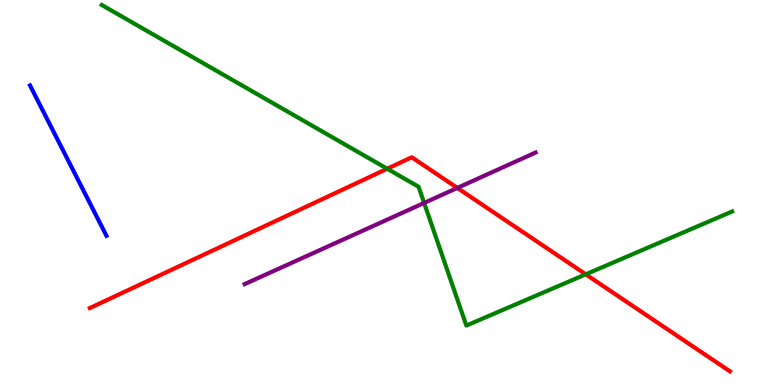[{'lines': ['blue', 'red'], 'intersections': []}, {'lines': ['green', 'red'], 'intersections': [{'x': 5.0, 'y': 5.62}, {'x': 7.56, 'y': 2.87}]}, {'lines': ['purple', 'red'], 'intersections': [{'x': 5.9, 'y': 5.12}]}, {'lines': ['blue', 'green'], 'intersections': []}, {'lines': ['blue', 'purple'], 'intersections': []}, {'lines': ['green', 'purple'], 'intersections': [{'x': 5.47, 'y': 4.73}]}]